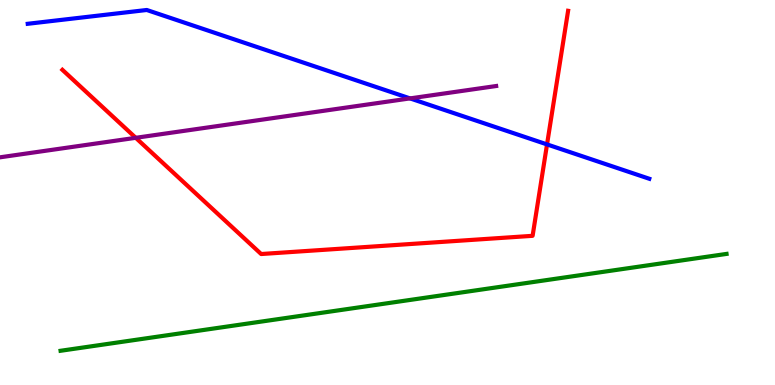[{'lines': ['blue', 'red'], 'intersections': [{'x': 7.06, 'y': 6.25}]}, {'lines': ['green', 'red'], 'intersections': []}, {'lines': ['purple', 'red'], 'intersections': [{'x': 1.75, 'y': 6.42}]}, {'lines': ['blue', 'green'], 'intersections': []}, {'lines': ['blue', 'purple'], 'intersections': [{'x': 5.29, 'y': 7.44}]}, {'lines': ['green', 'purple'], 'intersections': []}]